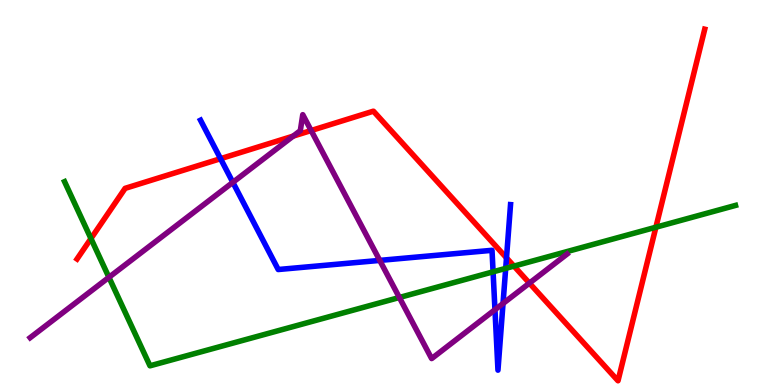[{'lines': ['blue', 'red'], 'intersections': [{'x': 2.85, 'y': 5.88}, {'x': 6.54, 'y': 3.3}]}, {'lines': ['green', 'red'], 'intersections': [{'x': 1.17, 'y': 3.8}, {'x': 6.63, 'y': 3.09}, {'x': 8.46, 'y': 4.1}]}, {'lines': ['purple', 'red'], 'intersections': [{'x': 3.78, 'y': 6.46}, {'x': 4.01, 'y': 6.61}, {'x': 6.83, 'y': 2.65}]}, {'lines': ['blue', 'green'], 'intersections': [{'x': 6.36, 'y': 2.94}, {'x': 6.53, 'y': 3.03}]}, {'lines': ['blue', 'purple'], 'intersections': [{'x': 3.0, 'y': 5.26}, {'x': 4.9, 'y': 3.24}, {'x': 6.39, 'y': 1.96}, {'x': 6.49, 'y': 2.12}]}, {'lines': ['green', 'purple'], 'intersections': [{'x': 1.41, 'y': 2.8}, {'x': 5.15, 'y': 2.27}]}]